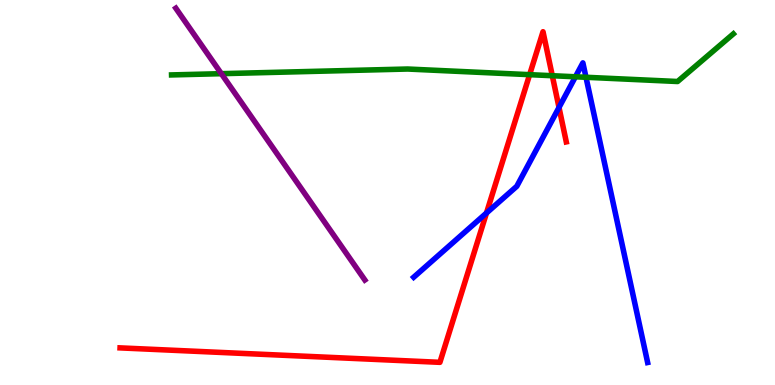[{'lines': ['blue', 'red'], 'intersections': [{'x': 6.28, 'y': 4.47}, {'x': 7.21, 'y': 7.21}]}, {'lines': ['green', 'red'], 'intersections': [{'x': 6.83, 'y': 8.06}, {'x': 7.13, 'y': 8.03}]}, {'lines': ['purple', 'red'], 'intersections': []}, {'lines': ['blue', 'green'], 'intersections': [{'x': 7.42, 'y': 8.01}, {'x': 7.56, 'y': 7.99}]}, {'lines': ['blue', 'purple'], 'intersections': []}, {'lines': ['green', 'purple'], 'intersections': [{'x': 2.86, 'y': 8.09}]}]